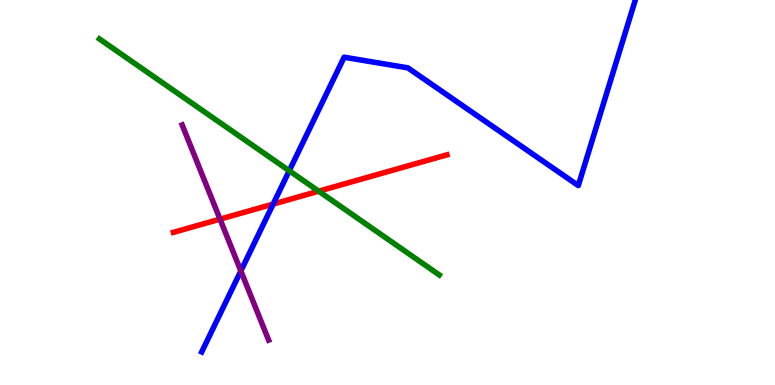[{'lines': ['blue', 'red'], 'intersections': [{'x': 3.52, 'y': 4.7}]}, {'lines': ['green', 'red'], 'intersections': [{'x': 4.11, 'y': 5.03}]}, {'lines': ['purple', 'red'], 'intersections': [{'x': 2.84, 'y': 4.31}]}, {'lines': ['blue', 'green'], 'intersections': [{'x': 3.73, 'y': 5.56}]}, {'lines': ['blue', 'purple'], 'intersections': [{'x': 3.11, 'y': 2.96}]}, {'lines': ['green', 'purple'], 'intersections': []}]